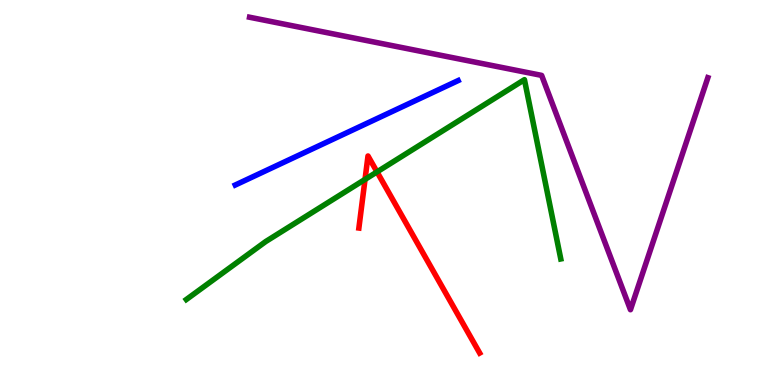[{'lines': ['blue', 'red'], 'intersections': []}, {'lines': ['green', 'red'], 'intersections': [{'x': 4.71, 'y': 5.34}, {'x': 4.86, 'y': 5.54}]}, {'lines': ['purple', 'red'], 'intersections': []}, {'lines': ['blue', 'green'], 'intersections': []}, {'lines': ['blue', 'purple'], 'intersections': []}, {'lines': ['green', 'purple'], 'intersections': []}]